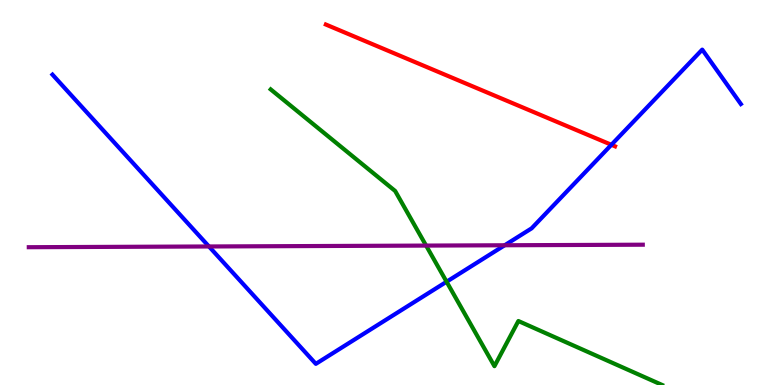[{'lines': ['blue', 'red'], 'intersections': [{'x': 7.89, 'y': 6.24}]}, {'lines': ['green', 'red'], 'intersections': []}, {'lines': ['purple', 'red'], 'intersections': []}, {'lines': ['blue', 'green'], 'intersections': [{'x': 5.76, 'y': 2.68}]}, {'lines': ['blue', 'purple'], 'intersections': [{'x': 2.7, 'y': 3.6}, {'x': 6.51, 'y': 3.63}]}, {'lines': ['green', 'purple'], 'intersections': [{'x': 5.5, 'y': 3.62}]}]